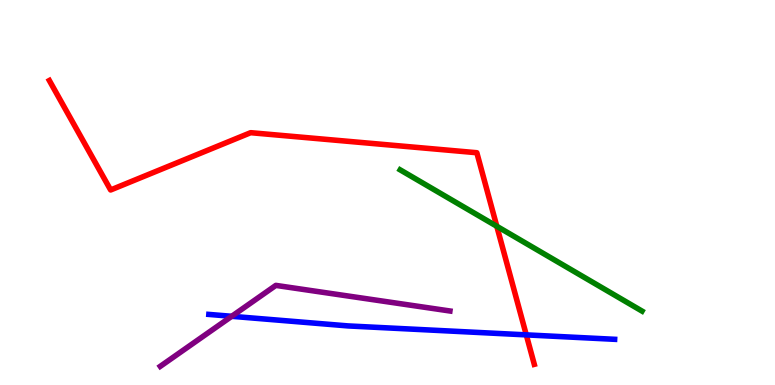[{'lines': ['blue', 'red'], 'intersections': [{'x': 6.79, 'y': 1.3}]}, {'lines': ['green', 'red'], 'intersections': [{'x': 6.41, 'y': 4.12}]}, {'lines': ['purple', 'red'], 'intersections': []}, {'lines': ['blue', 'green'], 'intersections': []}, {'lines': ['blue', 'purple'], 'intersections': [{'x': 2.99, 'y': 1.78}]}, {'lines': ['green', 'purple'], 'intersections': []}]